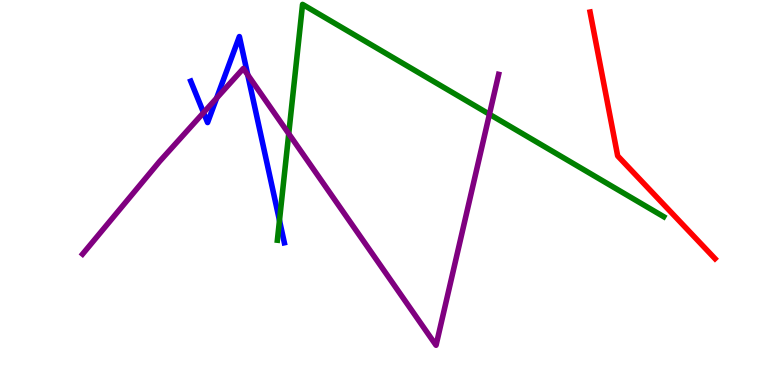[{'lines': ['blue', 'red'], 'intersections': []}, {'lines': ['green', 'red'], 'intersections': []}, {'lines': ['purple', 'red'], 'intersections': []}, {'lines': ['blue', 'green'], 'intersections': [{'x': 3.61, 'y': 4.27}]}, {'lines': ['blue', 'purple'], 'intersections': [{'x': 2.63, 'y': 7.07}, {'x': 2.8, 'y': 7.45}, {'x': 3.2, 'y': 8.06}]}, {'lines': ['green', 'purple'], 'intersections': [{'x': 3.73, 'y': 6.53}, {'x': 6.32, 'y': 7.03}]}]